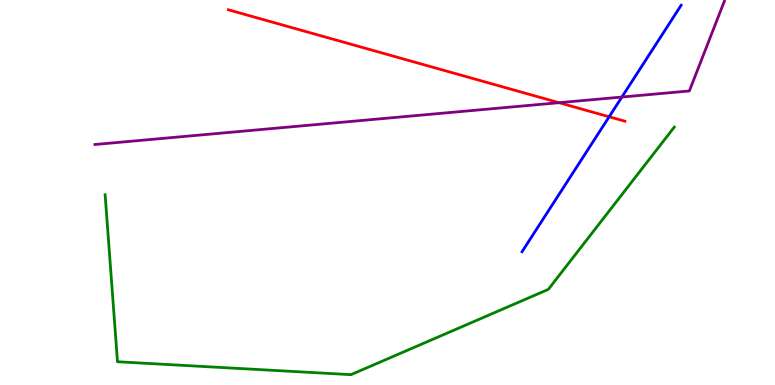[{'lines': ['blue', 'red'], 'intersections': [{'x': 7.86, 'y': 6.97}]}, {'lines': ['green', 'red'], 'intersections': []}, {'lines': ['purple', 'red'], 'intersections': [{'x': 7.21, 'y': 7.33}]}, {'lines': ['blue', 'green'], 'intersections': []}, {'lines': ['blue', 'purple'], 'intersections': [{'x': 8.02, 'y': 7.48}]}, {'lines': ['green', 'purple'], 'intersections': []}]